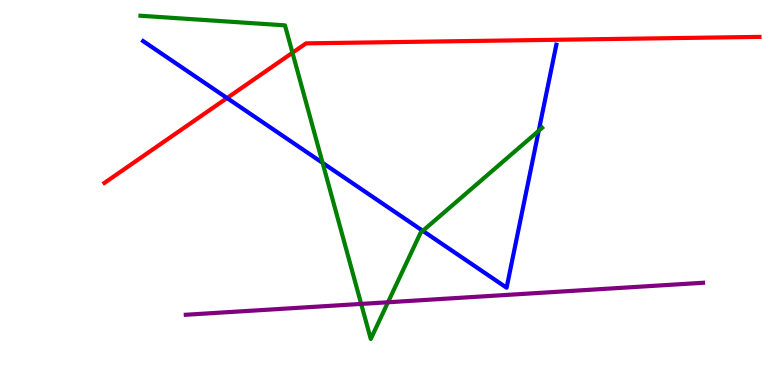[{'lines': ['blue', 'red'], 'intersections': [{'x': 2.93, 'y': 7.45}]}, {'lines': ['green', 'red'], 'intersections': [{'x': 3.77, 'y': 8.63}]}, {'lines': ['purple', 'red'], 'intersections': []}, {'lines': ['blue', 'green'], 'intersections': [{'x': 4.16, 'y': 5.77}, {'x': 5.46, 'y': 4.0}, {'x': 6.95, 'y': 6.6}]}, {'lines': ['blue', 'purple'], 'intersections': []}, {'lines': ['green', 'purple'], 'intersections': [{'x': 4.66, 'y': 2.11}, {'x': 5.01, 'y': 2.15}]}]